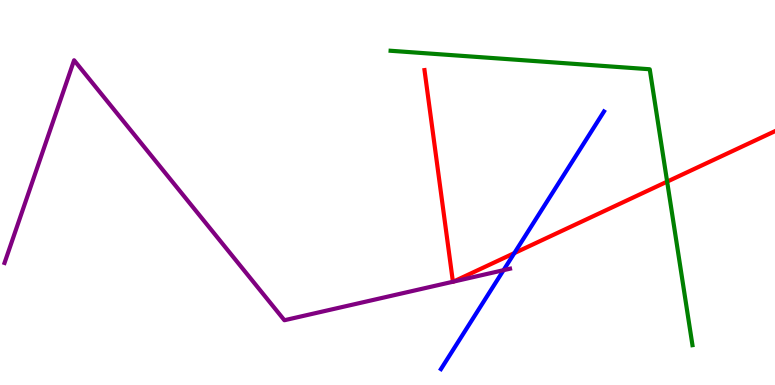[{'lines': ['blue', 'red'], 'intersections': [{'x': 6.64, 'y': 3.43}]}, {'lines': ['green', 'red'], 'intersections': [{'x': 8.61, 'y': 5.28}]}, {'lines': ['purple', 'red'], 'intersections': [{'x': 5.84, 'y': 2.68}, {'x': 5.85, 'y': 2.68}]}, {'lines': ['blue', 'green'], 'intersections': []}, {'lines': ['blue', 'purple'], 'intersections': [{'x': 6.5, 'y': 2.98}]}, {'lines': ['green', 'purple'], 'intersections': []}]